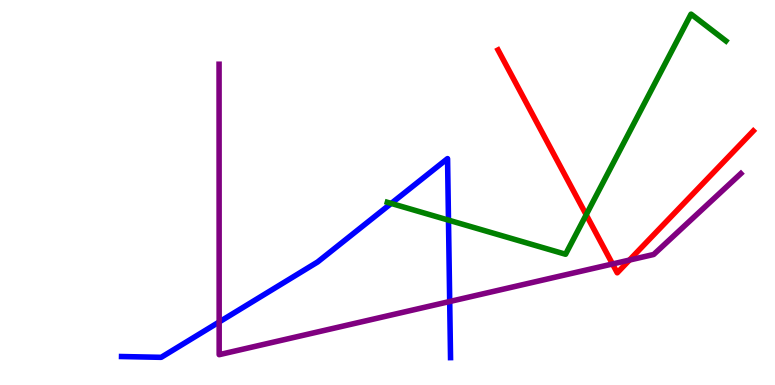[{'lines': ['blue', 'red'], 'intersections': []}, {'lines': ['green', 'red'], 'intersections': [{'x': 7.56, 'y': 4.42}]}, {'lines': ['purple', 'red'], 'intersections': [{'x': 7.9, 'y': 3.14}, {'x': 8.12, 'y': 3.24}]}, {'lines': ['blue', 'green'], 'intersections': [{'x': 5.05, 'y': 4.72}, {'x': 5.79, 'y': 4.28}]}, {'lines': ['blue', 'purple'], 'intersections': [{'x': 2.83, 'y': 1.64}, {'x': 5.8, 'y': 2.17}]}, {'lines': ['green', 'purple'], 'intersections': []}]